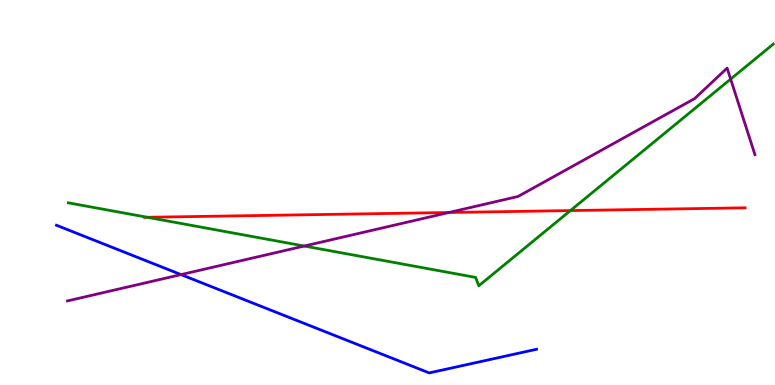[{'lines': ['blue', 'red'], 'intersections': []}, {'lines': ['green', 'red'], 'intersections': [{'x': 1.9, 'y': 4.36}, {'x': 7.36, 'y': 4.53}]}, {'lines': ['purple', 'red'], 'intersections': [{'x': 5.79, 'y': 4.48}]}, {'lines': ['blue', 'green'], 'intersections': []}, {'lines': ['blue', 'purple'], 'intersections': [{'x': 2.34, 'y': 2.87}]}, {'lines': ['green', 'purple'], 'intersections': [{'x': 3.93, 'y': 3.61}, {'x': 9.43, 'y': 7.95}]}]